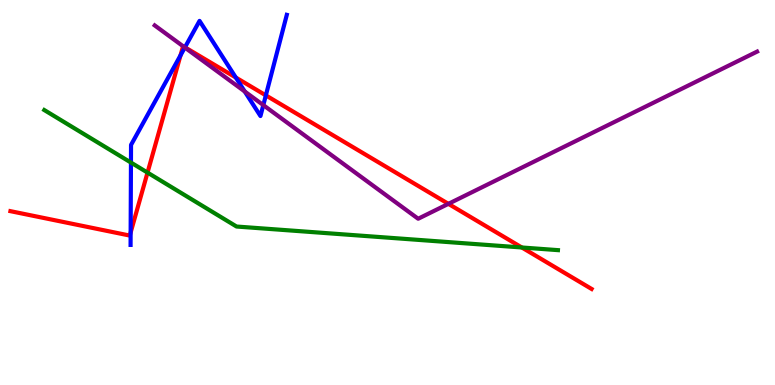[{'lines': ['blue', 'red'], 'intersections': [{'x': 1.69, 'y': 3.96}, {'x': 2.33, 'y': 8.56}, {'x': 2.39, 'y': 8.77}, {'x': 3.04, 'y': 7.99}, {'x': 3.43, 'y': 7.52}]}, {'lines': ['green', 'red'], 'intersections': [{'x': 1.9, 'y': 5.52}, {'x': 6.73, 'y': 3.57}]}, {'lines': ['purple', 'red'], 'intersections': [{'x': 2.36, 'y': 8.8}, {'x': 5.79, 'y': 4.71}]}, {'lines': ['blue', 'green'], 'intersections': [{'x': 1.69, 'y': 5.78}]}, {'lines': ['blue', 'purple'], 'intersections': [{'x': 2.38, 'y': 8.77}, {'x': 3.16, 'y': 7.62}, {'x': 3.4, 'y': 7.27}]}, {'lines': ['green', 'purple'], 'intersections': []}]